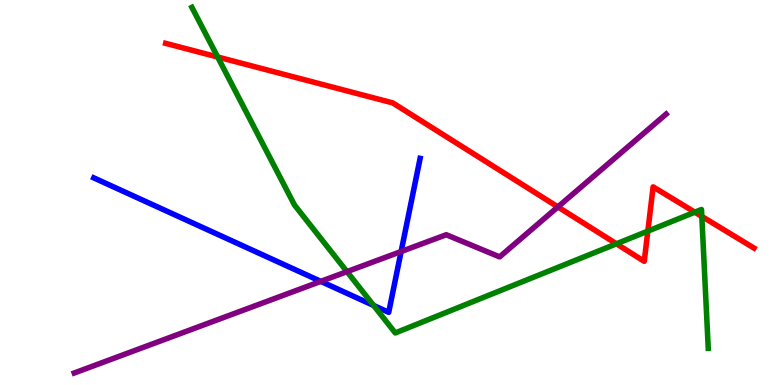[{'lines': ['blue', 'red'], 'intersections': []}, {'lines': ['green', 'red'], 'intersections': [{'x': 2.81, 'y': 8.52}, {'x': 7.95, 'y': 3.67}, {'x': 8.36, 'y': 4.0}, {'x': 8.97, 'y': 4.49}, {'x': 9.06, 'y': 4.38}]}, {'lines': ['purple', 'red'], 'intersections': [{'x': 7.2, 'y': 4.63}]}, {'lines': ['blue', 'green'], 'intersections': [{'x': 4.82, 'y': 2.07}]}, {'lines': ['blue', 'purple'], 'intersections': [{'x': 4.14, 'y': 2.69}, {'x': 5.18, 'y': 3.47}]}, {'lines': ['green', 'purple'], 'intersections': [{'x': 4.48, 'y': 2.94}]}]